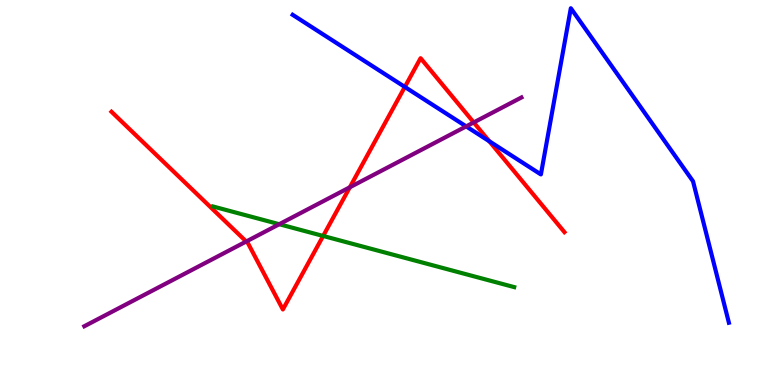[{'lines': ['blue', 'red'], 'intersections': [{'x': 5.22, 'y': 7.74}, {'x': 6.31, 'y': 6.33}]}, {'lines': ['green', 'red'], 'intersections': [{'x': 4.17, 'y': 3.87}]}, {'lines': ['purple', 'red'], 'intersections': [{'x': 3.18, 'y': 3.73}, {'x': 4.51, 'y': 5.14}, {'x': 6.11, 'y': 6.82}]}, {'lines': ['blue', 'green'], 'intersections': []}, {'lines': ['blue', 'purple'], 'intersections': [{'x': 6.02, 'y': 6.72}]}, {'lines': ['green', 'purple'], 'intersections': [{'x': 3.6, 'y': 4.18}]}]